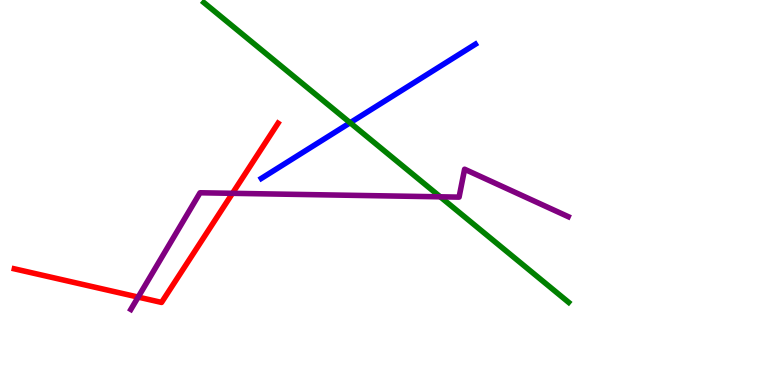[{'lines': ['blue', 'red'], 'intersections': []}, {'lines': ['green', 'red'], 'intersections': []}, {'lines': ['purple', 'red'], 'intersections': [{'x': 1.78, 'y': 2.28}, {'x': 3.0, 'y': 4.98}]}, {'lines': ['blue', 'green'], 'intersections': [{'x': 4.52, 'y': 6.81}]}, {'lines': ['blue', 'purple'], 'intersections': []}, {'lines': ['green', 'purple'], 'intersections': [{'x': 5.68, 'y': 4.89}]}]